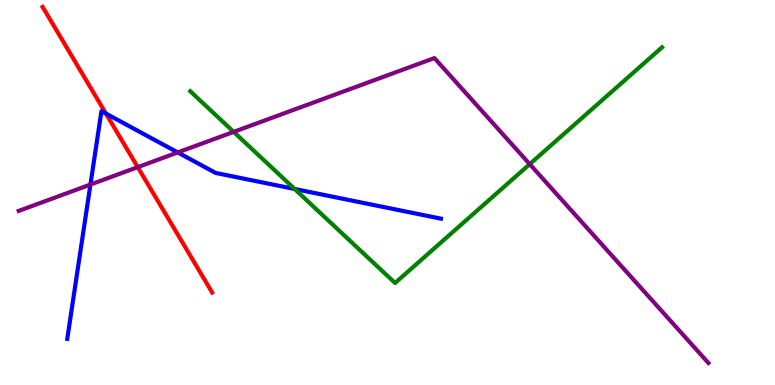[{'lines': ['blue', 'red'], 'intersections': [{'x': 1.37, 'y': 7.05}]}, {'lines': ['green', 'red'], 'intersections': []}, {'lines': ['purple', 'red'], 'intersections': [{'x': 1.78, 'y': 5.66}]}, {'lines': ['blue', 'green'], 'intersections': [{'x': 3.8, 'y': 5.09}]}, {'lines': ['blue', 'purple'], 'intersections': [{'x': 1.17, 'y': 5.21}, {'x': 2.29, 'y': 6.04}]}, {'lines': ['green', 'purple'], 'intersections': [{'x': 3.02, 'y': 6.57}, {'x': 6.84, 'y': 5.74}]}]